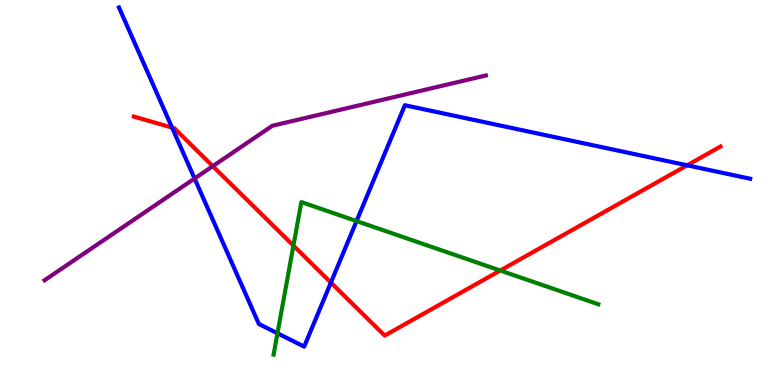[{'lines': ['blue', 'red'], 'intersections': [{'x': 2.22, 'y': 6.69}, {'x': 4.27, 'y': 2.66}, {'x': 8.87, 'y': 5.71}]}, {'lines': ['green', 'red'], 'intersections': [{'x': 3.79, 'y': 3.62}, {'x': 6.45, 'y': 2.97}]}, {'lines': ['purple', 'red'], 'intersections': [{'x': 2.75, 'y': 5.68}]}, {'lines': ['blue', 'green'], 'intersections': [{'x': 3.58, 'y': 1.34}, {'x': 4.6, 'y': 4.26}]}, {'lines': ['blue', 'purple'], 'intersections': [{'x': 2.51, 'y': 5.36}]}, {'lines': ['green', 'purple'], 'intersections': []}]